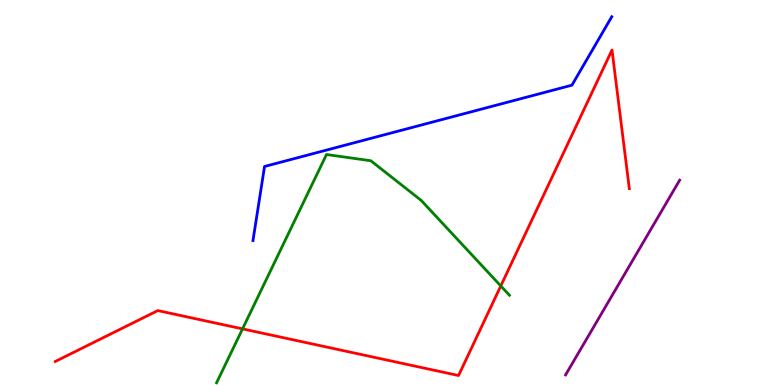[{'lines': ['blue', 'red'], 'intersections': []}, {'lines': ['green', 'red'], 'intersections': [{'x': 3.13, 'y': 1.46}, {'x': 6.46, 'y': 2.57}]}, {'lines': ['purple', 'red'], 'intersections': []}, {'lines': ['blue', 'green'], 'intersections': []}, {'lines': ['blue', 'purple'], 'intersections': []}, {'lines': ['green', 'purple'], 'intersections': []}]